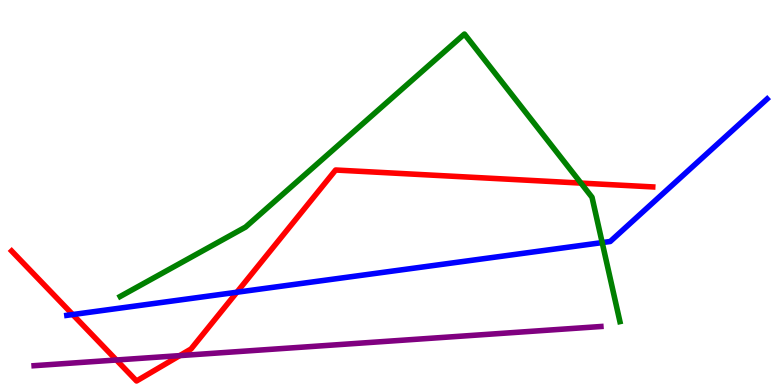[{'lines': ['blue', 'red'], 'intersections': [{'x': 0.938, 'y': 1.83}, {'x': 3.06, 'y': 2.41}]}, {'lines': ['green', 'red'], 'intersections': [{'x': 7.5, 'y': 5.24}]}, {'lines': ['purple', 'red'], 'intersections': [{'x': 1.5, 'y': 0.649}, {'x': 2.32, 'y': 0.763}]}, {'lines': ['blue', 'green'], 'intersections': [{'x': 7.77, 'y': 3.7}]}, {'lines': ['blue', 'purple'], 'intersections': []}, {'lines': ['green', 'purple'], 'intersections': []}]